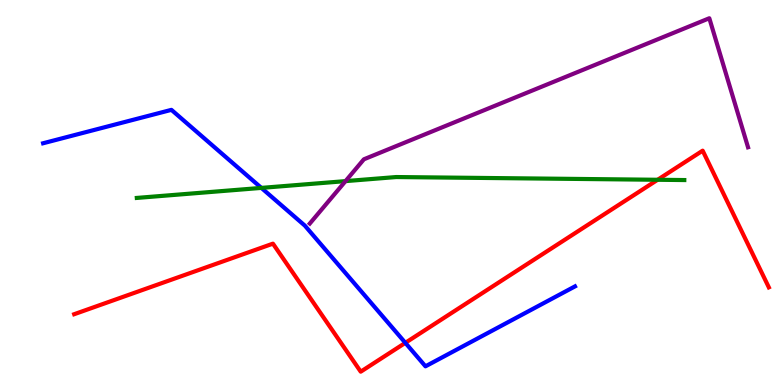[{'lines': ['blue', 'red'], 'intersections': [{'x': 5.23, 'y': 1.1}]}, {'lines': ['green', 'red'], 'intersections': [{'x': 8.49, 'y': 5.33}]}, {'lines': ['purple', 'red'], 'intersections': []}, {'lines': ['blue', 'green'], 'intersections': [{'x': 3.37, 'y': 5.12}]}, {'lines': ['blue', 'purple'], 'intersections': []}, {'lines': ['green', 'purple'], 'intersections': [{'x': 4.46, 'y': 5.3}]}]